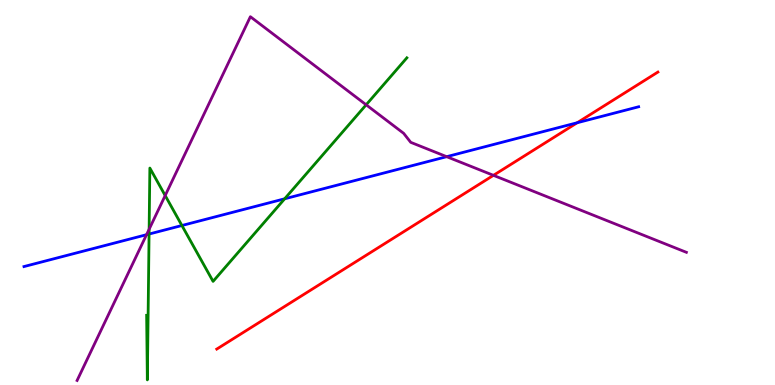[{'lines': ['blue', 'red'], 'intersections': [{'x': 7.45, 'y': 6.81}]}, {'lines': ['green', 'red'], 'intersections': []}, {'lines': ['purple', 'red'], 'intersections': [{'x': 6.37, 'y': 5.45}]}, {'lines': ['blue', 'green'], 'intersections': [{'x': 1.92, 'y': 3.92}, {'x': 2.35, 'y': 4.14}, {'x': 3.67, 'y': 4.84}]}, {'lines': ['blue', 'purple'], 'intersections': [{'x': 1.89, 'y': 3.9}, {'x': 5.76, 'y': 5.93}]}, {'lines': ['green', 'purple'], 'intersections': [{'x': 1.92, 'y': 4.05}, {'x': 2.13, 'y': 4.92}, {'x': 4.72, 'y': 7.28}]}]